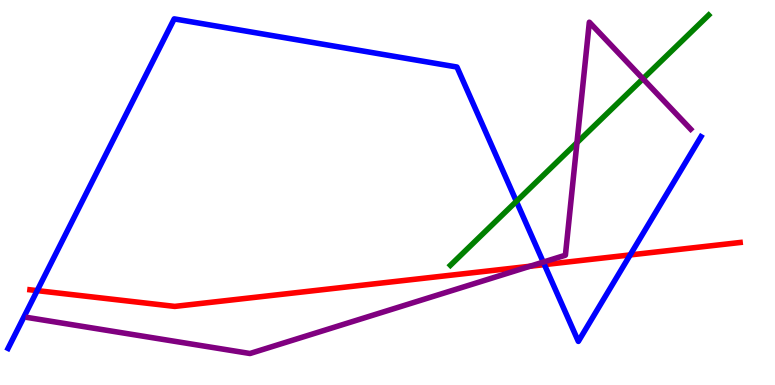[{'lines': ['blue', 'red'], 'intersections': [{'x': 0.48, 'y': 2.45}, {'x': 7.02, 'y': 3.13}, {'x': 8.13, 'y': 3.38}]}, {'lines': ['green', 'red'], 'intersections': []}, {'lines': ['purple', 'red'], 'intersections': [{'x': 6.84, 'y': 3.08}]}, {'lines': ['blue', 'green'], 'intersections': [{'x': 6.66, 'y': 4.77}]}, {'lines': ['blue', 'purple'], 'intersections': [{'x': 7.01, 'y': 3.19}]}, {'lines': ['green', 'purple'], 'intersections': [{'x': 7.44, 'y': 6.29}, {'x': 8.3, 'y': 7.95}]}]